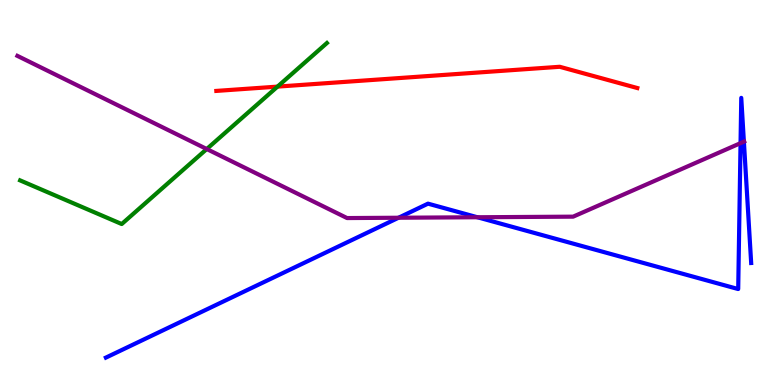[{'lines': ['blue', 'red'], 'intersections': []}, {'lines': ['green', 'red'], 'intersections': [{'x': 3.58, 'y': 7.75}]}, {'lines': ['purple', 'red'], 'intersections': []}, {'lines': ['blue', 'green'], 'intersections': []}, {'lines': ['blue', 'purple'], 'intersections': [{'x': 5.14, 'y': 4.34}, {'x': 6.16, 'y': 4.36}, {'x': 9.56, 'y': 6.28}, {'x': 9.6, 'y': 6.32}]}, {'lines': ['green', 'purple'], 'intersections': [{'x': 2.67, 'y': 6.13}]}]